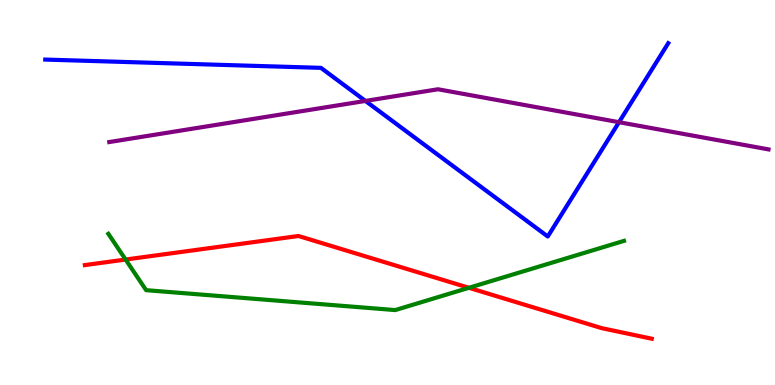[{'lines': ['blue', 'red'], 'intersections': []}, {'lines': ['green', 'red'], 'intersections': [{'x': 1.62, 'y': 3.26}, {'x': 6.05, 'y': 2.52}]}, {'lines': ['purple', 'red'], 'intersections': []}, {'lines': ['blue', 'green'], 'intersections': []}, {'lines': ['blue', 'purple'], 'intersections': [{'x': 4.72, 'y': 7.38}, {'x': 7.99, 'y': 6.83}]}, {'lines': ['green', 'purple'], 'intersections': []}]